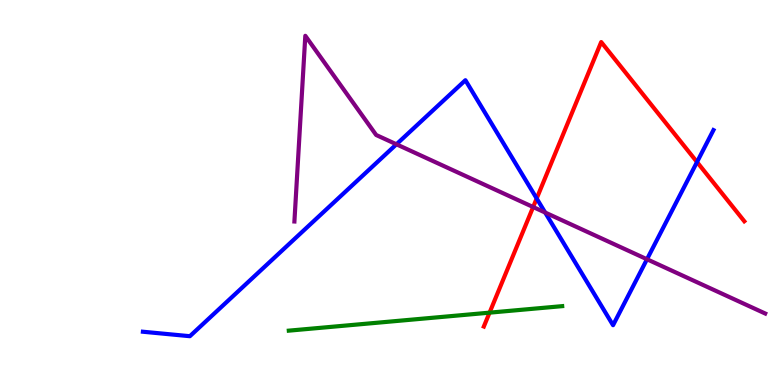[{'lines': ['blue', 'red'], 'intersections': [{'x': 6.92, 'y': 4.85}, {'x': 8.99, 'y': 5.79}]}, {'lines': ['green', 'red'], 'intersections': [{'x': 6.32, 'y': 1.88}]}, {'lines': ['purple', 'red'], 'intersections': [{'x': 6.88, 'y': 4.62}]}, {'lines': ['blue', 'green'], 'intersections': []}, {'lines': ['blue', 'purple'], 'intersections': [{'x': 5.12, 'y': 6.25}, {'x': 7.03, 'y': 4.48}, {'x': 8.35, 'y': 3.27}]}, {'lines': ['green', 'purple'], 'intersections': []}]